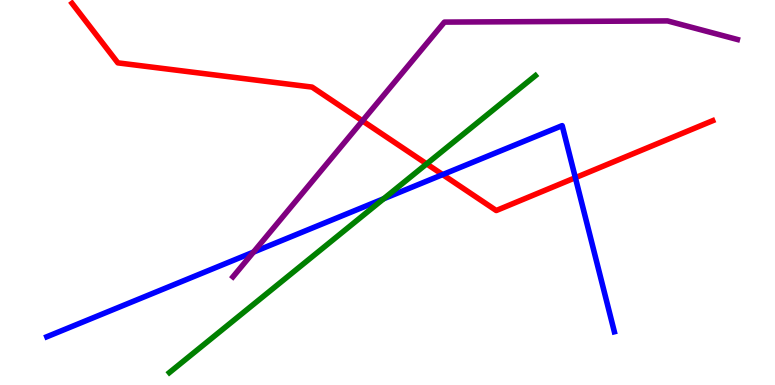[{'lines': ['blue', 'red'], 'intersections': [{'x': 5.71, 'y': 5.46}, {'x': 7.42, 'y': 5.38}]}, {'lines': ['green', 'red'], 'intersections': [{'x': 5.51, 'y': 5.74}]}, {'lines': ['purple', 'red'], 'intersections': [{'x': 4.68, 'y': 6.86}]}, {'lines': ['blue', 'green'], 'intersections': [{'x': 4.95, 'y': 4.84}]}, {'lines': ['blue', 'purple'], 'intersections': [{'x': 3.27, 'y': 3.45}]}, {'lines': ['green', 'purple'], 'intersections': []}]